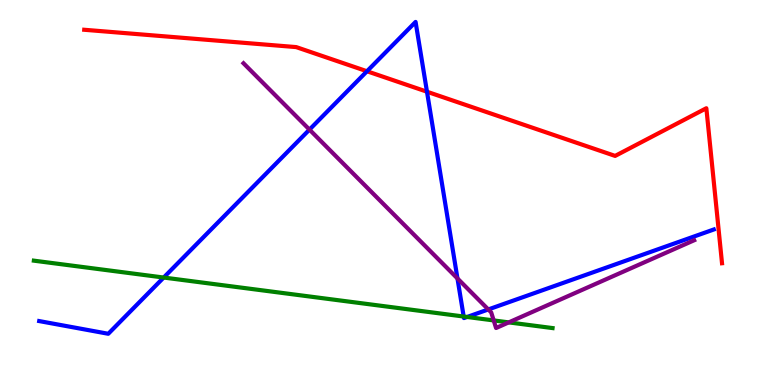[{'lines': ['blue', 'red'], 'intersections': [{'x': 4.74, 'y': 8.15}, {'x': 5.51, 'y': 7.62}]}, {'lines': ['green', 'red'], 'intersections': []}, {'lines': ['purple', 'red'], 'intersections': []}, {'lines': ['blue', 'green'], 'intersections': [{'x': 2.11, 'y': 2.79}, {'x': 5.98, 'y': 1.78}, {'x': 6.03, 'y': 1.77}]}, {'lines': ['blue', 'purple'], 'intersections': [{'x': 3.99, 'y': 6.63}, {'x': 5.9, 'y': 2.77}, {'x': 6.3, 'y': 1.96}]}, {'lines': ['green', 'purple'], 'intersections': [{'x': 6.37, 'y': 1.68}, {'x': 6.56, 'y': 1.63}]}]